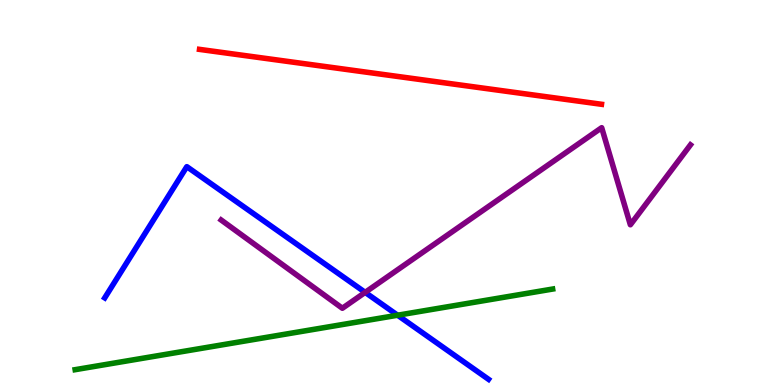[{'lines': ['blue', 'red'], 'intersections': []}, {'lines': ['green', 'red'], 'intersections': []}, {'lines': ['purple', 'red'], 'intersections': []}, {'lines': ['blue', 'green'], 'intersections': [{'x': 5.13, 'y': 1.81}]}, {'lines': ['blue', 'purple'], 'intersections': [{'x': 4.71, 'y': 2.41}]}, {'lines': ['green', 'purple'], 'intersections': []}]